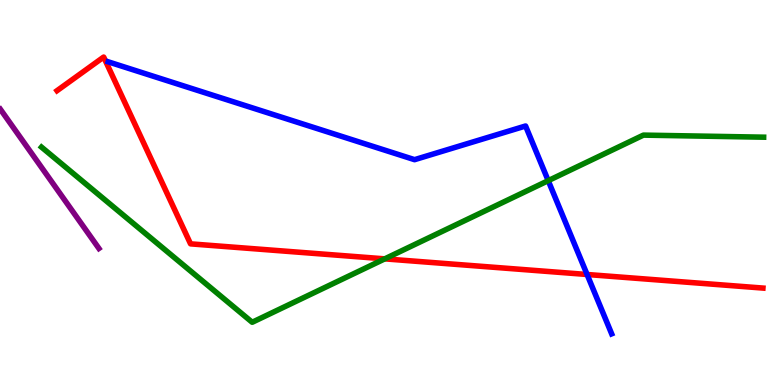[{'lines': ['blue', 'red'], 'intersections': [{'x': 7.58, 'y': 2.87}]}, {'lines': ['green', 'red'], 'intersections': [{'x': 4.96, 'y': 3.28}]}, {'lines': ['purple', 'red'], 'intersections': []}, {'lines': ['blue', 'green'], 'intersections': [{'x': 7.07, 'y': 5.31}]}, {'lines': ['blue', 'purple'], 'intersections': []}, {'lines': ['green', 'purple'], 'intersections': []}]